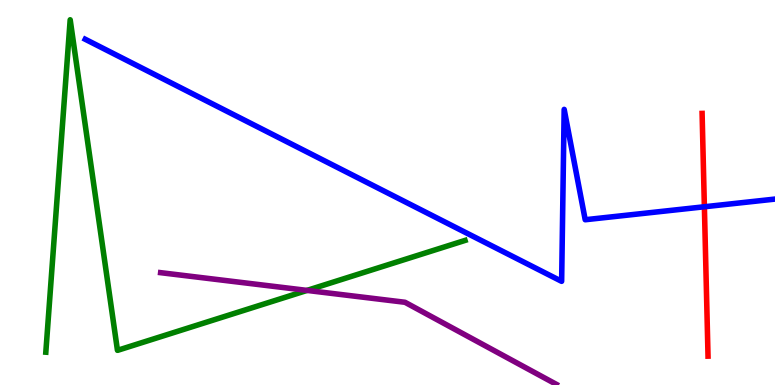[{'lines': ['blue', 'red'], 'intersections': [{'x': 9.09, 'y': 4.63}]}, {'lines': ['green', 'red'], 'intersections': []}, {'lines': ['purple', 'red'], 'intersections': []}, {'lines': ['blue', 'green'], 'intersections': []}, {'lines': ['blue', 'purple'], 'intersections': []}, {'lines': ['green', 'purple'], 'intersections': [{'x': 3.96, 'y': 2.46}]}]